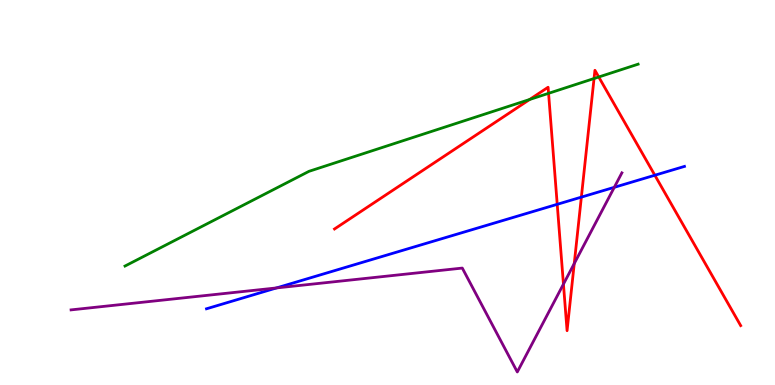[{'lines': ['blue', 'red'], 'intersections': [{'x': 7.19, 'y': 4.69}, {'x': 7.5, 'y': 4.88}, {'x': 8.45, 'y': 5.45}]}, {'lines': ['green', 'red'], 'intersections': [{'x': 6.83, 'y': 7.42}, {'x': 7.08, 'y': 7.58}, {'x': 7.67, 'y': 7.96}, {'x': 7.73, 'y': 8.0}]}, {'lines': ['purple', 'red'], 'intersections': [{'x': 7.27, 'y': 2.62}, {'x': 7.41, 'y': 3.15}]}, {'lines': ['blue', 'green'], 'intersections': []}, {'lines': ['blue', 'purple'], 'intersections': [{'x': 3.57, 'y': 2.52}, {'x': 7.93, 'y': 5.13}]}, {'lines': ['green', 'purple'], 'intersections': []}]